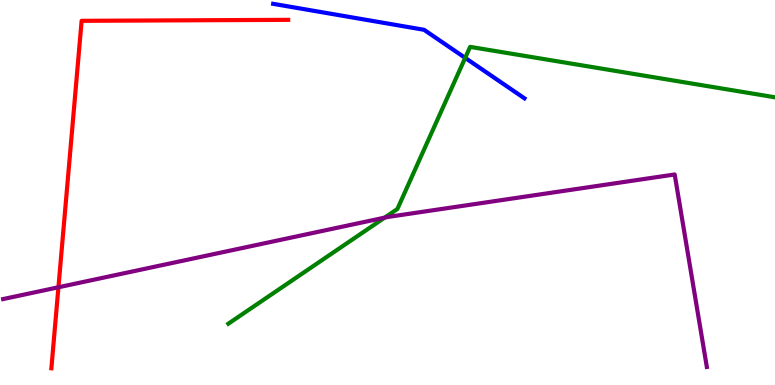[{'lines': ['blue', 'red'], 'intersections': []}, {'lines': ['green', 'red'], 'intersections': []}, {'lines': ['purple', 'red'], 'intersections': [{'x': 0.754, 'y': 2.54}]}, {'lines': ['blue', 'green'], 'intersections': [{'x': 6.0, 'y': 8.5}]}, {'lines': ['blue', 'purple'], 'intersections': []}, {'lines': ['green', 'purple'], 'intersections': [{'x': 4.96, 'y': 4.35}]}]